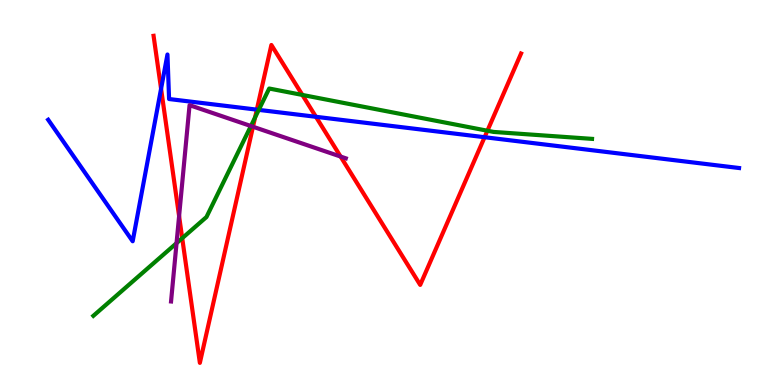[{'lines': ['blue', 'red'], 'intersections': [{'x': 2.08, 'y': 7.69}, {'x': 3.31, 'y': 7.15}, {'x': 4.08, 'y': 6.97}, {'x': 6.25, 'y': 6.44}]}, {'lines': ['green', 'red'], 'intersections': [{'x': 2.35, 'y': 3.81}, {'x': 3.29, 'y': 6.95}, {'x': 3.9, 'y': 7.53}, {'x': 6.29, 'y': 6.6}]}, {'lines': ['purple', 'red'], 'intersections': [{'x': 2.31, 'y': 4.39}, {'x': 3.26, 'y': 6.71}, {'x': 4.39, 'y': 5.93}]}, {'lines': ['blue', 'green'], 'intersections': [{'x': 3.34, 'y': 7.15}]}, {'lines': ['blue', 'purple'], 'intersections': []}, {'lines': ['green', 'purple'], 'intersections': [{'x': 2.28, 'y': 3.68}, {'x': 3.24, 'y': 6.73}]}]